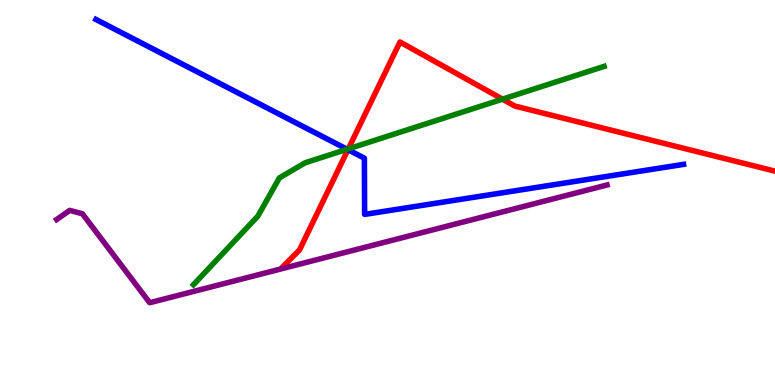[{'lines': ['blue', 'red'], 'intersections': [{'x': 4.49, 'y': 6.11}]}, {'lines': ['green', 'red'], 'intersections': [{'x': 4.49, 'y': 6.13}, {'x': 6.48, 'y': 7.42}]}, {'lines': ['purple', 'red'], 'intersections': []}, {'lines': ['blue', 'green'], 'intersections': [{'x': 4.48, 'y': 6.12}]}, {'lines': ['blue', 'purple'], 'intersections': []}, {'lines': ['green', 'purple'], 'intersections': []}]